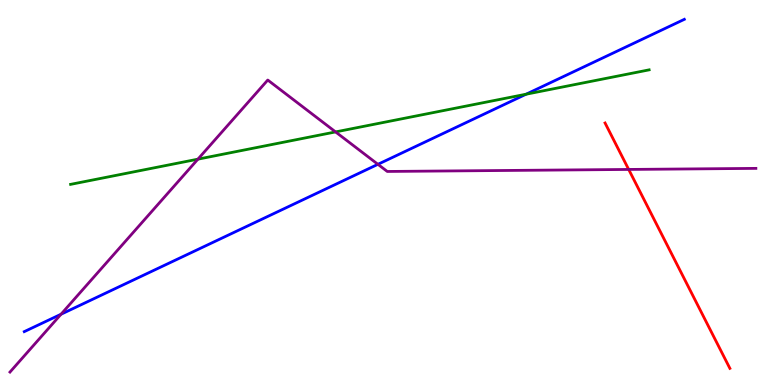[{'lines': ['blue', 'red'], 'intersections': []}, {'lines': ['green', 'red'], 'intersections': []}, {'lines': ['purple', 'red'], 'intersections': [{'x': 8.11, 'y': 5.6}]}, {'lines': ['blue', 'green'], 'intersections': [{'x': 6.79, 'y': 7.55}]}, {'lines': ['blue', 'purple'], 'intersections': [{'x': 0.787, 'y': 1.84}, {'x': 4.88, 'y': 5.73}]}, {'lines': ['green', 'purple'], 'intersections': [{'x': 2.55, 'y': 5.87}, {'x': 4.33, 'y': 6.57}]}]